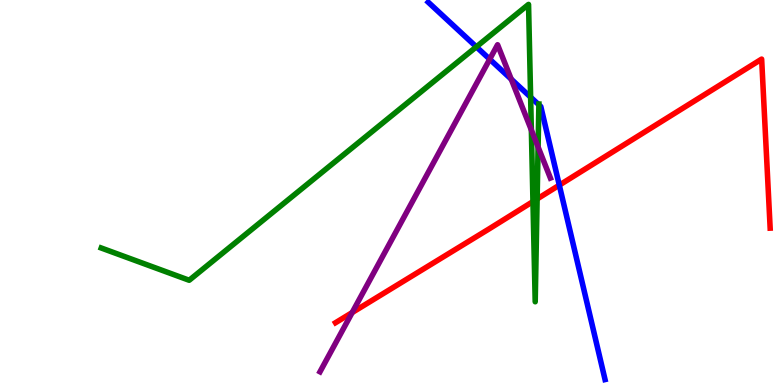[{'lines': ['blue', 'red'], 'intersections': [{'x': 7.22, 'y': 5.19}]}, {'lines': ['green', 'red'], 'intersections': [{'x': 6.88, 'y': 4.76}, {'x': 6.93, 'y': 4.83}]}, {'lines': ['purple', 'red'], 'intersections': [{'x': 4.54, 'y': 1.88}]}, {'lines': ['blue', 'green'], 'intersections': [{'x': 6.15, 'y': 8.78}, {'x': 6.85, 'y': 7.48}, {'x': 6.95, 'y': 7.28}]}, {'lines': ['blue', 'purple'], 'intersections': [{'x': 6.32, 'y': 8.46}, {'x': 6.6, 'y': 7.94}]}, {'lines': ['green', 'purple'], 'intersections': [{'x': 6.86, 'y': 6.62}, {'x': 6.94, 'y': 6.18}]}]